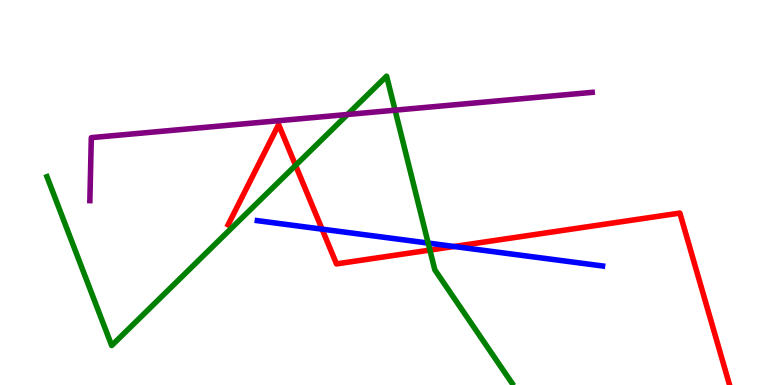[{'lines': ['blue', 'red'], 'intersections': [{'x': 4.16, 'y': 4.05}, {'x': 5.86, 'y': 3.6}]}, {'lines': ['green', 'red'], 'intersections': [{'x': 3.81, 'y': 5.7}, {'x': 5.55, 'y': 3.5}]}, {'lines': ['purple', 'red'], 'intersections': []}, {'lines': ['blue', 'green'], 'intersections': [{'x': 5.52, 'y': 3.69}]}, {'lines': ['blue', 'purple'], 'intersections': []}, {'lines': ['green', 'purple'], 'intersections': [{'x': 4.48, 'y': 7.03}, {'x': 5.1, 'y': 7.14}]}]